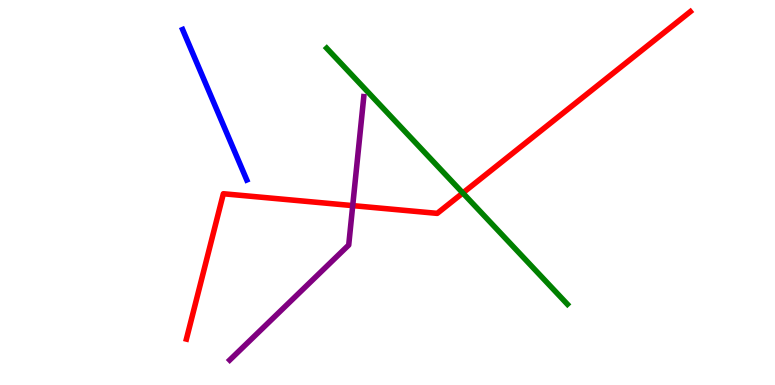[{'lines': ['blue', 'red'], 'intersections': []}, {'lines': ['green', 'red'], 'intersections': [{'x': 5.97, 'y': 4.99}]}, {'lines': ['purple', 'red'], 'intersections': [{'x': 4.55, 'y': 4.66}]}, {'lines': ['blue', 'green'], 'intersections': []}, {'lines': ['blue', 'purple'], 'intersections': []}, {'lines': ['green', 'purple'], 'intersections': []}]